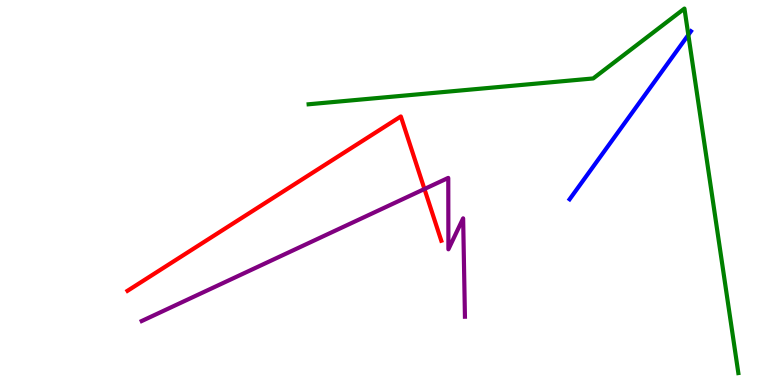[{'lines': ['blue', 'red'], 'intersections': []}, {'lines': ['green', 'red'], 'intersections': []}, {'lines': ['purple', 'red'], 'intersections': [{'x': 5.48, 'y': 5.09}]}, {'lines': ['blue', 'green'], 'intersections': [{'x': 8.88, 'y': 9.09}]}, {'lines': ['blue', 'purple'], 'intersections': []}, {'lines': ['green', 'purple'], 'intersections': []}]